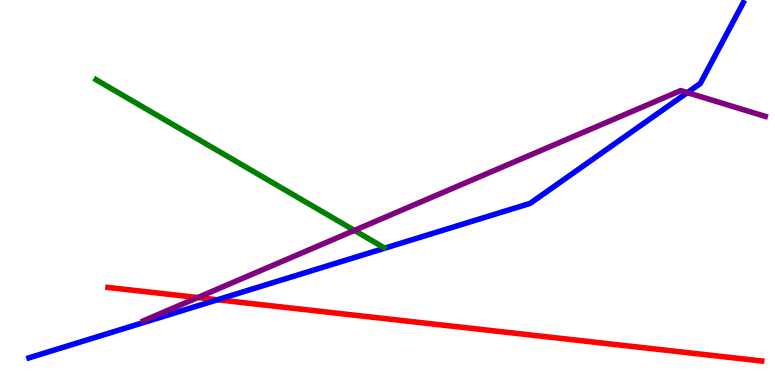[{'lines': ['blue', 'red'], 'intersections': [{'x': 2.81, 'y': 2.21}]}, {'lines': ['green', 'red'], 'intersections': []}, {'lines': ['purple', 'red'], 'intersections': [{'x': 2.55, 'y': 2.27}]}, {'lines': ['blue', 'green'], 'intersections': []}, {'lines': ['blue', 'purple'], 'intersections': [{'x': 8.87, 'y': 7.59}]}, {'lines': ['green', 'purple'], 'intersections': [{'x': 4.57, 'y': 4.02}]}]